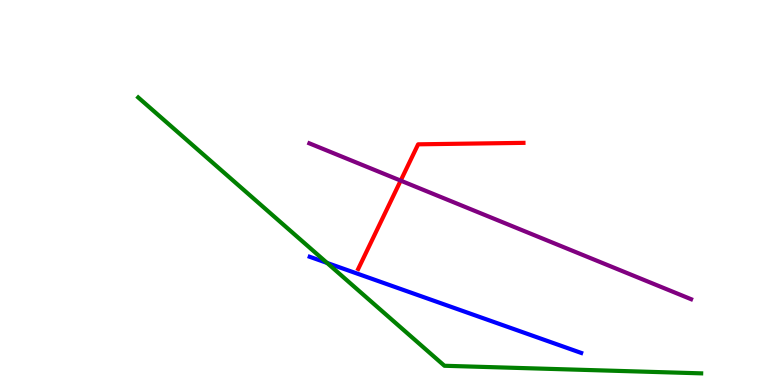[{'lines': ['blue', 'red'], 'intersections': []}, {'lines': ['green', 'red'], 'intersections': []}, {'lines': ['purple', 'red'], 'intersections': [{'x': 5.17, 'y': 5.31}]}, {'lines': ['blue', 'green'], 'intersections': [{'x': 4.22, 'y': 3.17}]}, {'lines': ['blue', 'purple'], 'intersections': []}, {'lines': ['green', 'purple'], 'intersections': []}]